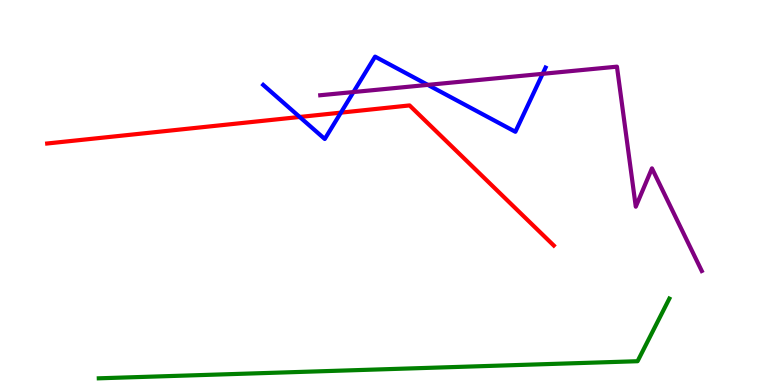[{'lines': ['blue', 'red'], 'intersections': [{'x': 3.87, 'y': 6.96}, {'x': 4.4, 'y': 7.07}]}, {'lines': ['green', 'red'], 'intersections': []}, {'lines': ['purple', 'red'], 'intersections': []}, {'lines': ['blue', 'green'], 'intersections': []}, {'lines': ['blue', 'purple'], 'intersections': [{'x': 4.56, 'y': 7.61}, {'x': 5.52, 'y': 7.8}, {'x': 7.0, 'y': 8.08}]}, {'lines': ['green', 'purple'], 'intersections': []}]